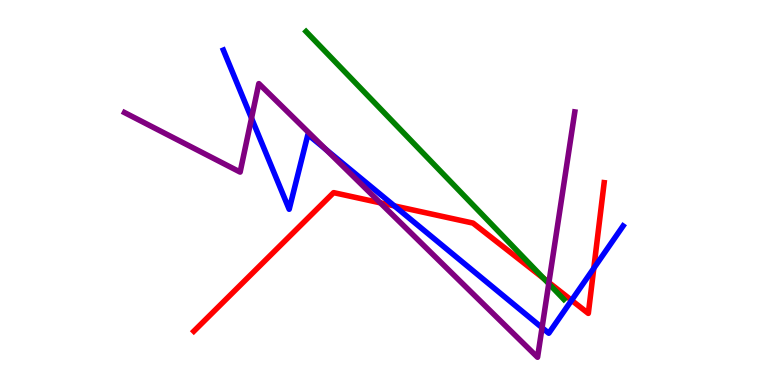[{'lines': ['blue', 'red'], 'intersections': [{'x': 5.09, 'y': 4.65}, {'x': 7.38, 'y': 2.2}, {'x': 7.66, 'y': 3.03}]}, {'lines': ['green', 'red'], 'intersections': [{'x': 7.02, 'y': 2.76}]}, {'lines': ['purple', 'red'], 'intersections': [{'x': 4.91, 'y': 4.73}, {'x': 7.08, 'y': 2.66}]}, {'lines': ['blue', 'green'], 'intersections': []}, {'lines': ['blue', 'purple'], 'intersections': [{'x': 3.25, 'y': 6.93}, {'x': 4.21, 'y': 6.12}, {'x': 6.99, 'y': 1.49}]}, {'lines': ['green', 'purple'], 'intersections': [{'x': 7.08, 'y': 2.63}]}]